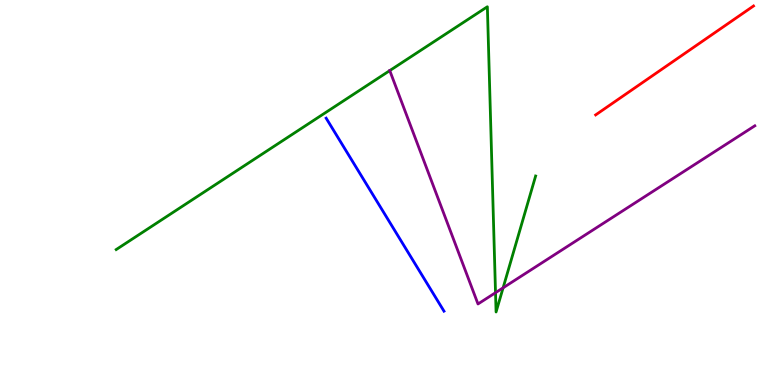[{'lines': ['blue', 'red'], 'intersections': []}, {'lines': ['green', 'red'], 'intersections': []}, {'lines': ['purple', 'red'], 'intersections': []}, {'lines': ['blue', 'green'], 'intersections': []}, {'lines': ['blue', 'purple'], 'intersections': []}, {'lines': ['green', 'purple'], 'intersections': [{'x': 5.03, 'y': 8.17}, {'x': 6.39, 'y': 2.4}, {'x': 6.49, 'y': 2.52}]}]